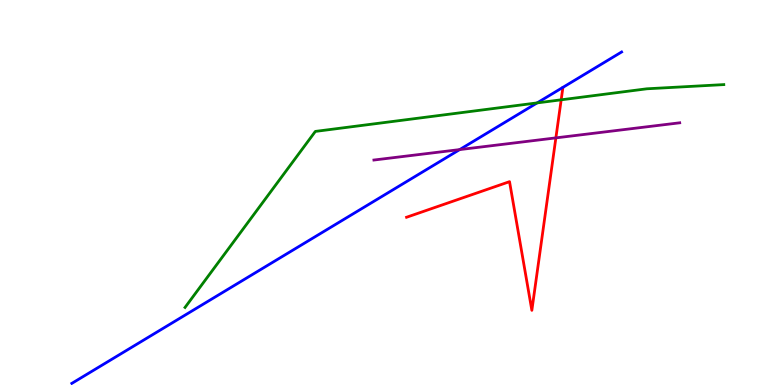[{'lines': ['blue', 'red'], 'intersections': []}, {'lines': ['green', 'red'], 'intersections': [{'x': 7.24, 'y': 7.41}]}, {'lines': ['purple', 'red'], 'intersections': [{'x': 7.17, 'y': 6.42}]}, {'lines': ['blue', 'green'], 'intersections': [{'x': 6.93, 'y': 7.33}]}, {'lines': ['blue', 'purple'], 'intersections': [{'x': 5.93, 'y': 6.11}]}, {'lines': ['green', 'purple'], 'intersections': []}]